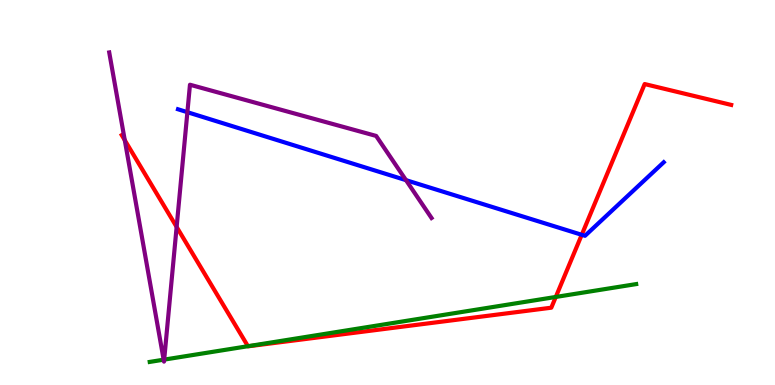[{'lines': ['blue', 'red'], 'intersections': [{'x': 7.51, 'y': 3.9}]}, {'lines': ['green', 'red'], 'intersections': [{'x': 3.2, 'y': 1.01}, {'x': 7.17, 'y': 2.29}]}, {'lines': ['purple', 'red'], 'intersections': [{'x': 1.61, 'y': 6.36}, {'x': 2.28, 'y': 4.11}]}, {'lines': ['blue', 'green'], 'intersections': []}, {'lines': ['blue', 'purple'], 'intersections': [{'x': 2.42, 'y': 7.09}, {'x': 5.24, 'y': 5.32}]}, {'lines': ['green', 'purple'], 'intersections': [{'x': 2.11, 'y': 0.657}, {'x': 2.12, 'y': 0.659}]}]